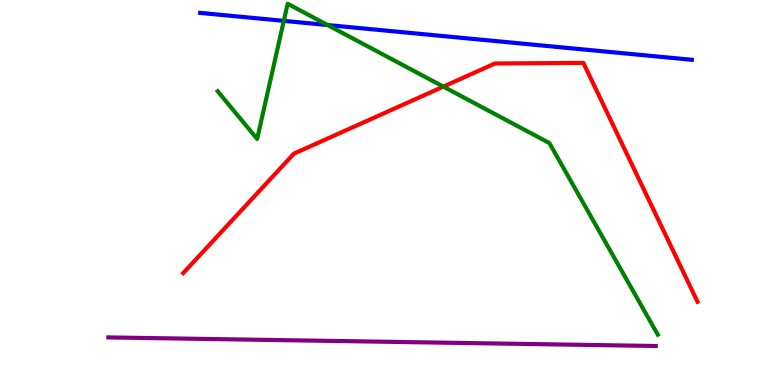[{'lines': ['blue', 'red'], 'intersections': []}, {'lines': ['green', 'red'], 'intersections': [{'x': 5.72, 'y': 7.75}]}, {'lines': ['purple', 'red'], 'intersections': []}, {'lines': ['blue', 'green'], 'intersections': [{'x': 3.66, 'y': 9.46}, {'x': 4.23, 'y': 9.35}]}, {'lines': ['blue', 'purple'], 'intersections': []}, {'lines': ['green', 'purple'], 'intersections': []}]